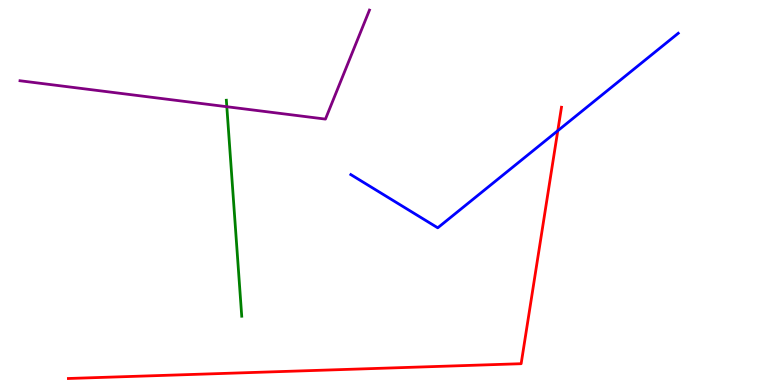[{'lines': ['blue', 'red'], 'intersections': [{'x': 7.2, 'y': 6.6}]}, {'lines': ['green', 'red'], 'intersections': []}, {'lines': ['purple', 'red'], 'intersections': []}, {'lines': ['blue', 'green'], 'intersections': []}, {'lines': ['blue', 'purple'], 'intersections': []}, {'lines': ['green', 'purple'], 'intersections': [{'x': 2.93, 'y': 7.23}]}]